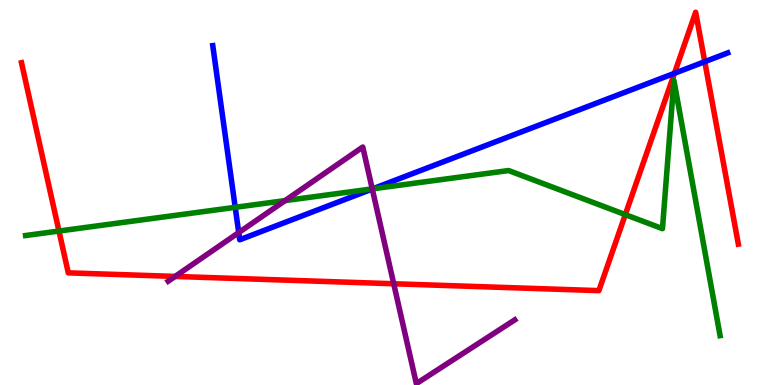[{'lines': ['blue', 'red'], 'intersections': [{'x': 8.7, 'y': 8.1}, {'x': 9.09, 'y': 8.4}]}, {'lines': ['green', 'red'], 'intersections': [{'x': 0.761, 'y': 4.0}, {'x': 8.07, 'y': 4.43}]}, {'lines': ['purple', 'red'], 'intersections': [{'x': 2.26, 'y': 2.82}, {'x': 5.08, 'y': 2.63}]}, {'lines': ['blue', 'green'], 'intersections': [{'x': 3.04, 'y': 4.61}, {'x': 4.81, 'y': 5.1}]}, {'lines': ['blue', 'purple'], 'intersections': [{'x': 3.08, 'y': 3.96}, {'x': 4.8, 'y': 5.09}]}, {'lines': ['green', 'purple'], 'intersections': [{'x': 3.68, 'y': 4.79}, {'x': 4.8, 'y': 5.09}]}]